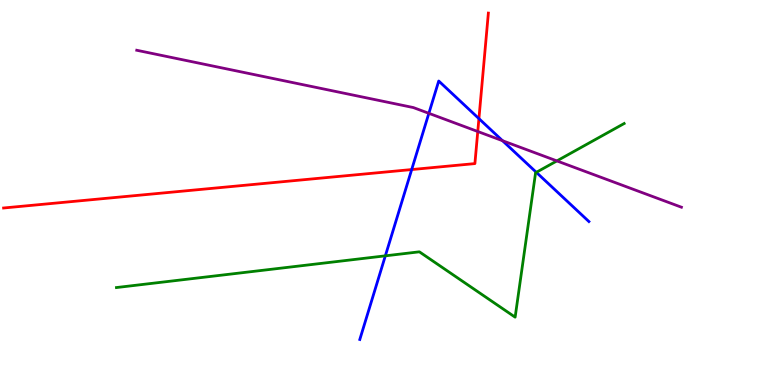[{'lines': ['blue', 'red'], 'intersections': [{'x': 5.31, 'y': 5.6}, {'x': 6.18, 'y': 6.92}]}, {'lines': ['green', 'red'], 'intersections': []}, {'lines': ['purple', 'red'], 'intersections': [{'x': 6.16, 'y': 6.58}]}, {'lines': ['blue', 'green'], 'intersections': [{'x': 4.97, 'y': 3.36}, {'x': 6.92, 'y': 5.52}]}, {'lines': ['blue', 'purple'], 'intersections': [{'x': 5.53, 'y': 7.06}, {'x': 6.48, 'y': 6.35}]}, {'lines': ['green', 'purple'], 'intersections': [{'x': 7.19, 'y': 5.82}]}]